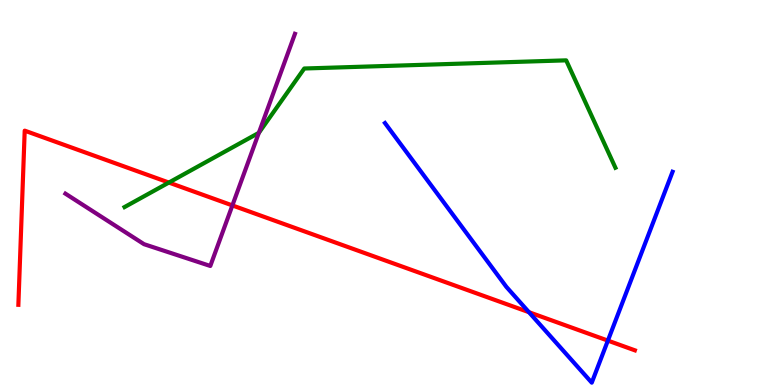[{'lines': ['blue', 'red'], 'intersections': [{'x': 6.83, 'y': 1.89}, {'x': 7.84, 'y': 1.15}]}, {'lines': ['green', 'red'], 'intersections': [{'x': 2.18, 'y': 5.26}]}, {'lines': ['purple', 'red'], 'intersections': [{'x': 3.0, 'y': 4.66}]}, {'lines': ['blue', 'green'], 'intersections': []}, {'lines': ['blue', 'purple'], 'intersections': []}, {'lines': ['green', 'purple'], 'intersections': [{'x': 3.34, 'y': 6.55}]}]